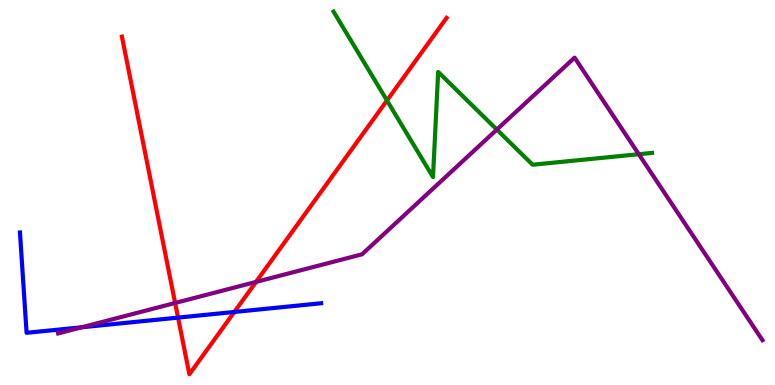[{'lines': ['blue', 'red'], 'intersections': [{'x': 2.3, 'y': 1.75}, {'x': 3.02, 'y': 1.9}]}, {'lines': ['green', 'red'], 'intersections': [{'x': 4.99, 'y': 7.39}]}, {'lines': ['purple', 'red'], 'intersections': [{'x': 2.26, 'y': 2.13}, {'x': 3.3, 'y': 2.68}]}, {'lines': ['blue', 'green'], 'intersections': []}, {'lines': ['blue', 'purple'], 'intersections': [{'x': 1.06, 'y': 1.5}]}, {'lines': ['green', 'purple'], 'intersections': [{'x': 6.41, 'y': 6.63}, {'x': 8.24, 'y': 5.99}]}]